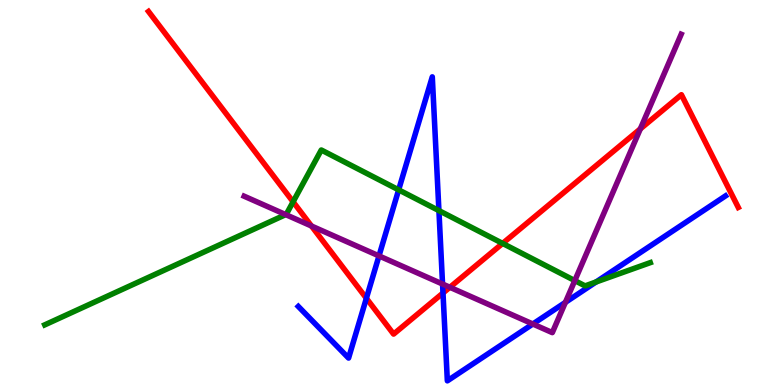[{'lines': ['blue', 'red'], 'intersections': [{'x': 4.73, 'y': 2.25}, {'x': 5.72, 'y': 2.39}]}, {'lines': ['green', 'red'], 'intersections': [{'x': 3.78, 'y': 4.76}, {'x': 6.49, 'y': 3.68}]}, {'lines': ['purple', 'red'], 'intersections': [{'x': 4.02, 'y': 4.13}, {'x': 5.8, 'y': 2.54}, {'x': 8.26, 'y': 6.65}]}, {'lines': ['blue', 'green'], 'intersections': [{'x': 5.14, 'y': 5.07}, {'x': 5.66, 'y': 4.53}, {'x': 7.69, 'y': 2.68}]}, {'lines': ['blue', 'purple'], 'intersections': [{'x': 4.89, 'y': 3.35}, {'x': 5.71, 'y': 2.62}, {'x': 6.88, 'y': 1.58}, {'x': 7.3, 'y': 2.15}]}, {'lines': ['green', 'purple'], 'intersections': [{'x': 3.69, 'y': 4.43}, {'x': 7.42, 'y': 2.71}]}]